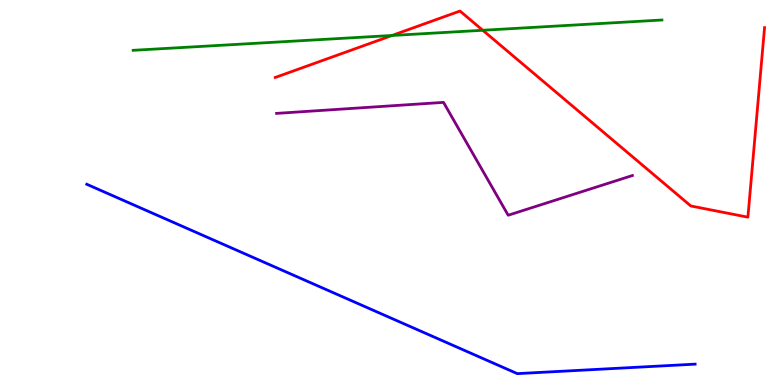[{'lines': ['blue', 'red'], 'intersections': []}, {'lines': ['green', 'red'], 'intersections': [{'x': 5.06, 'y': 9.08}, {'x': 6.23, 'y': 9.21}]}, {'lines': ['purple', 'red'], 'intersections': []}, {'lines': ['blue', 'green'], 'intersections': []}, {'lines': ['blue', 'purple'], 'intersections': []}, {'lines': ['green', 'purple'], 'intersections': []}]